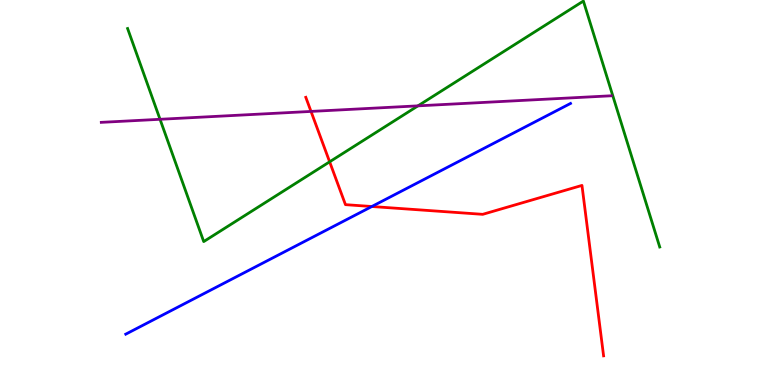[{'lines': ['blue', 'red'], 'intersections': [{'x': 4.8, 'y': 4.64}]}, {'lines': ['green', 'red'], 'intersections': [{'x': 4.25, 'y': 5.8}]}, {'lines': ['purple', 'red'], 'intersections': [{'x': 4.01, 'y': 7.11}]}, {'lines': ['blue', 'green'], 'intersections': []}, {'lines': ['blue', 'purple'], 'intersections': []}, {'lines': ['green', 'purple'], 'intersections': [{'x': 2.06, 'y': 6.9}, {'x': 5.39, 'y': 7.25}]}]